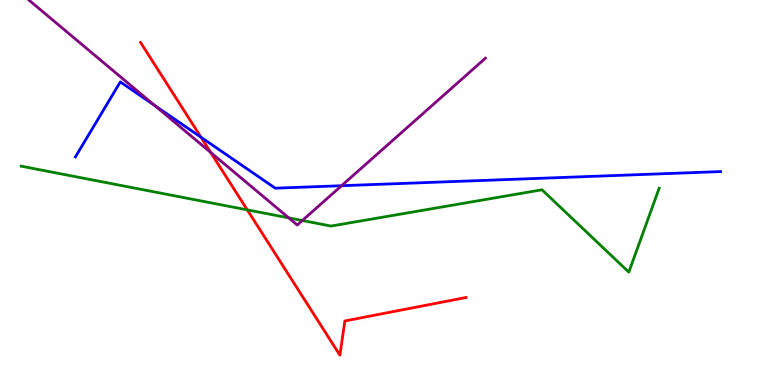[{'lines': ['blue', 'red'], 'intersections': [{'x': 2.59, 'y': 6.44}]}, {'lines': ['green', 'red'], 'intersections': [{'x': 3.19, 'y': 4.55}]}, {'lines': ['purple', 'red'], 'intersections': [{'x': 2.72, 'y': 6.04}]}, {'lines': ['blue', 'green'], 'intersections': []}, {'lines': ['blue', 'purple'], 'intersections': [{'x': 1.99, 'y': 7.26}, {'x': 4.41, 'y': 5.18}]}, {'lines': ['green', 'purple'], 'intersections': [{'x': 3.73, 'y': 4.34}, {'x': 3.9, 'y': 4.27}]}]